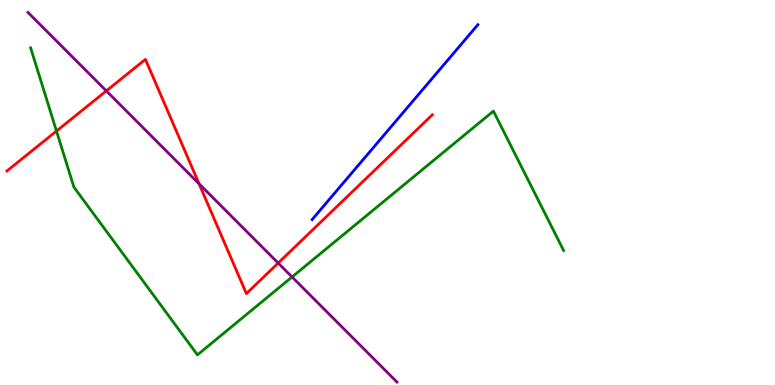[{'lines': ['blue', 'red'], 'intersections': []}, {'lines': ['green', 'red'], 'intersections': [{'x': 0.729, 'y': 6.6}]}, {'lines': ['purple', 'red'], 'intersections': [{'x': 1.37, 'y': 7.64}, {'x': 2.57, 'y': 5.23}, {'x': 3.59, 'y': 3.17}]}, {'lines': ['blue', 'green'], 'intersections': []}, {'lines': ['blue', 'purple'], 'intersections': []}, {'lines': ['green', 'purple'], 'intersections': [{'x': 3.77, 'y': 2.81}]}]